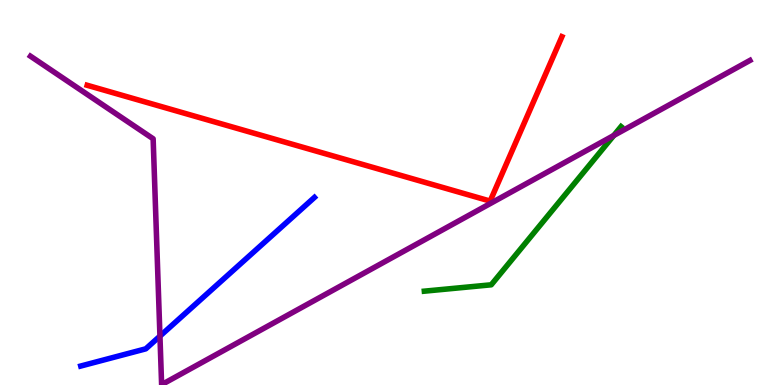[{'lines': ['blue', 'red'], 'intersections': []}, {'lines': ['green', 'red'], 'intersections': []}, {'lines': ['purple', 'red'], 'intersections': []}, {'lines': ['blue', 'green'], 'intersections': []}, {'lines': ['blue', 'purple'], 'intersections': [{'x': 2.06, 'y': 1.27}]}, {'lines': ['green', 'purple'], 'intersections': [{'x': 7.92, 'y': 6.48}]}]